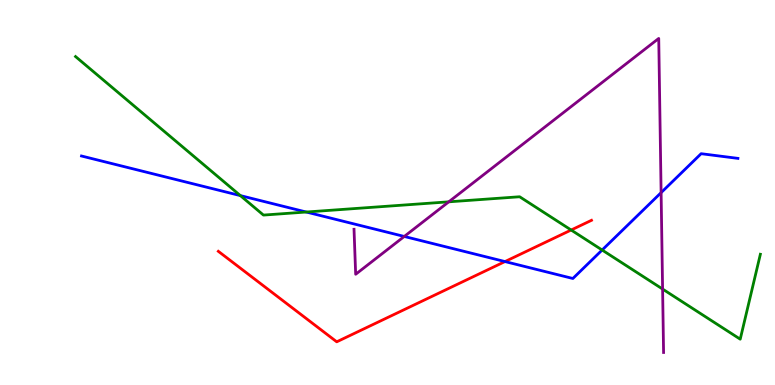[{'lines': ['blue', 'red'], 'intersections': [{'x': 6.52, 'y': 3.21}]}, {'lines': ['green', 'red'], 'intersections': [{'x': 7.37, 'y': 4.03}]}, {'lines': ['purple', 'red'], 'intersections': []}, {'lines': ['blue', 'green'], 'intersections': [{'x': 3.1, 'y': 4.92}, {'x': 3.95, 'y': 4.49}, {'x': 7.77, 'y': 3.51}]}, {'lines': ['blue', 'purple'], 'intersections': [{'x': 5.22, 'y': 3.86}, {'x': 8.53, 'y': 5.0}]}, {'lines': ['green', 'purple'], 'intersections': [{'x': 5.79, 'y': 4.76}, {'x': 8.55, 'y': 2.49}]}]